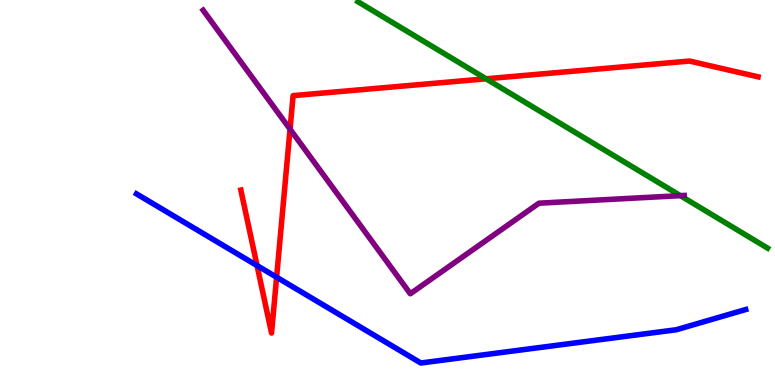[{'lines': ['blue', 'red'], 'intersections': [{'x': 3.32, 'y': 3.1}, {'x': 3.57, 'y': 2.8}]}, {'lines': ['green', 'red'], 'intersections': [{'x': 6.27, 'y': 7.95}]}, {'lines': ['purple', 'red'], 'intersections': [{'x': 3.74, 'y': 6.64}]}, {'lines': ['blue', 'green'], 'intersections': []}, {'lines': ['blue', 'purple'], 'intersections': []}, {'lines': ['green', 'purple'], 'intersections': [{'x': 8.78, 'y': 4.92}]}]